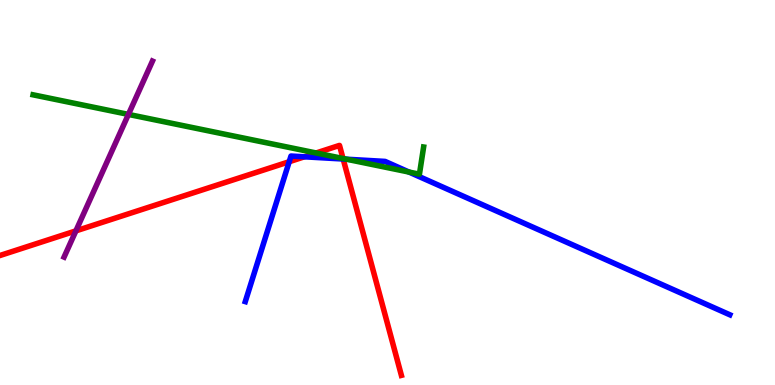[{'lines': ['blue', 'red'], 'intersections': [{'x': 3.73, 'y': 5.8}, {'x': 3.93, 'y': 5.93}, {'x': 4.43, 'y': 5.87}]}, {'lines': ['green', 'red'], 'intersections': [{'x': 4.08, 'y': 6.03}, {'x': 4.43, 'y': 5.88}]}, {'lines': ['purple', 'red'], 'intersections': [{'x': 0.979, 'y': 4.0}]}, {'lines': ['blue', 'green'], 'intersections': [{'x': 4.47, 'y': 5.86}, {'x': 5.28, 'y': 5.53}]}, {'lines': ['blue', 'purple'], 'intersections': []}, {'lines': ['green', 'purple'], 'intersections': [{'x': 1.66, 'y': 7.03}]}]